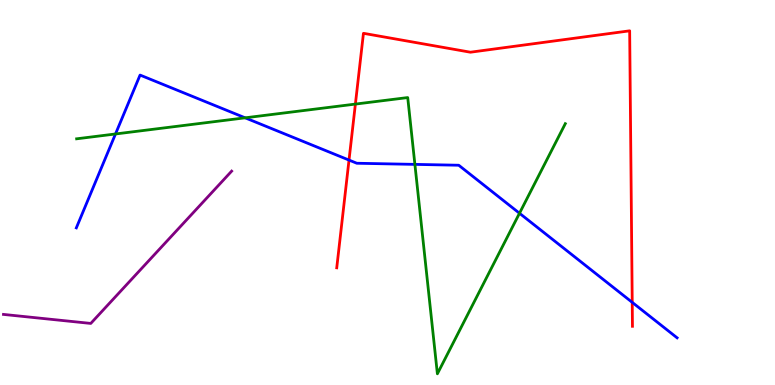[{'lines': ['blue', 'red'], 'intersections': [{'x': 4.5, 'y': 5.84}, {'x': 8.16, 'y': 2.15}]}, {'lines': ['green', 'red'], 'intersections': [{'x': 4.59, 'y': 7.3}]}, {'lines': ['purple', 'red'], 'intersections': []}, {'lines': ['blue', 'green'], 'intersections': [{'x': 1.49, 'y': 6.52}, {'x': 3.16, 'y': 6.94}, {'x': 5.35, 'y': 5.73}, {'x': 6.7, 'y': 4.46}]}, {'lines': ['blue', 'purple'], 'intersections': []}, {'lines': ['green', 'purple'], 'intersections': []}]